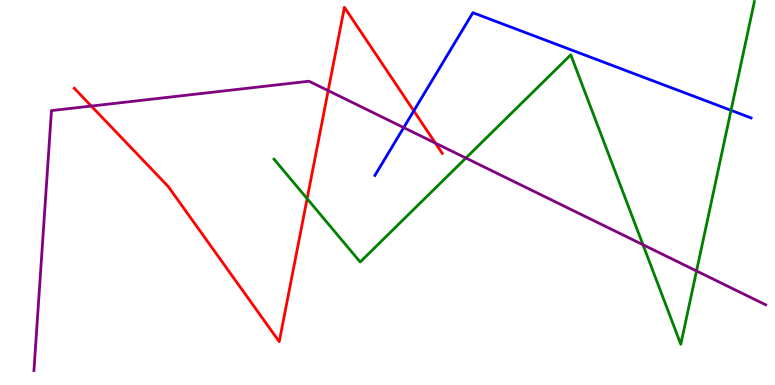[{'lines': ['blue', 'red'], 'intersections': [{'x': 5.34, 'y': 7.12}]}, {'lines': ['green', 'red'], 'intersections': [{'x': 3.96, 'y': 4.84}]}, {'lines': ['purple', 'red'], 'intersections': [{'x': 1.18, 'y': 7.25}, {'x': 4.23, 'y': 7.65}, {'x': 5.62, 'y': 6.28}]}, {'lines': ['blue', 'green'], 'intersections': [{'x': 9.43, 'y': 7.13}]}, {'lines': ['blue', 'purple'], 'intersections': [{'x': 5.21, 'y': 6.69}]}, {'lines': ['green', 'purple'], 'intersections': [{'x': 6.01, 'y': 5.9}, {'x': 8.3, 'y': 3.64}, {'x': 8.99, 'y': 2.96}]}]